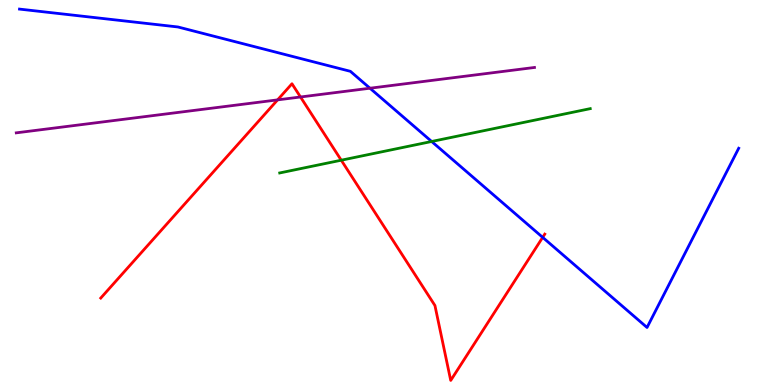[{'lines': ['blue', 'red'], 'intersections': [{'x': 7.0, 'y': 3.83}]}, {'lines': ['green', 'red'], 'intersections': [{'x': 4.4, 'y': 5.84}]}, {'lines': ['purple', 'red'], 'intersections': [{'x': 3.58, 'y': 7.41}, {'x': 3.88, 'y': 7.48}]}, {'lines': ['blue', 'green'], 'intersections': [{'x': 5.57, 'y': 6.32}]}, {'lines': ['blue', 'purple'], 'intersections': [{'x': 4.77, 'y': 7.71}]}, {'lines': ['green', 'purple'], 'intersections': []}]